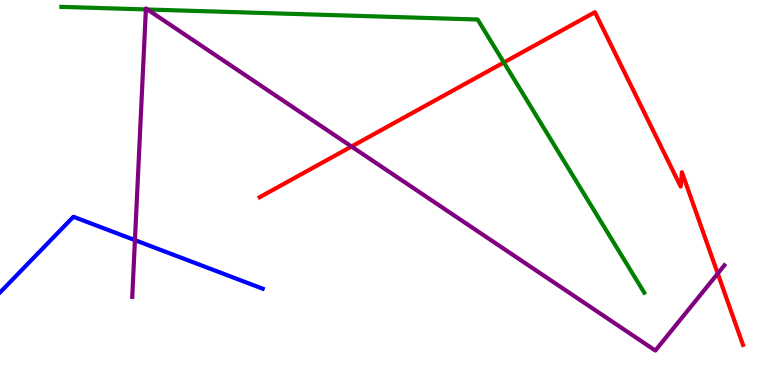[{'lines': ['blue', 'red'], 'intersections': []}, {'lines': ['green', 'red'], 'intersections': [{'x': 6.5, 'y': 8.38}]}, {'lines': ['purple', 'red'], 'intersections': [{'x': 4.54, 'y': 6.19}, {'x': 9.26, 'y': 2.9}]}, {'lines': ['blue', 'green'], 'intersections': []}, {'lines': ['blue', 'purple'], 'intersections': [{'x': 1.74, 'y': 3.76}]}, {'lines': ['green', 'purple'], 'intersections': [{'x': 1.88, 'y': 9.75}, {'x': 1.9, 'y': 9.75}]}]